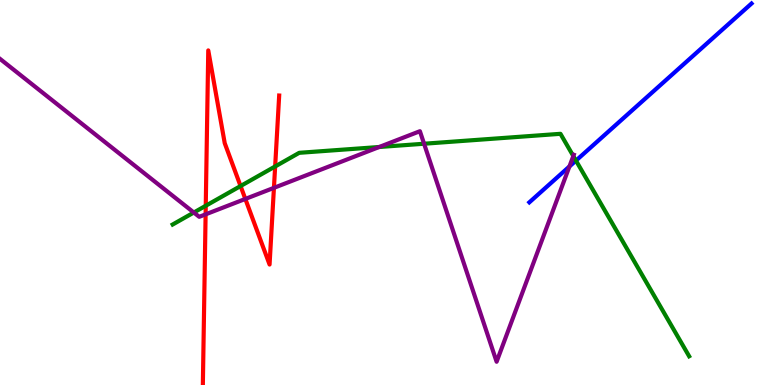[{'lines': ['blue', 'red'], 'intersections': []}, {'lines': ['green', 'red'], 'intersections': [{'x': 2.65, 'y': 4.66}, {'x': 3.1, 'y': 5.17}, {'x': 3.55, 'y': 5.68}]}, {'lines': ['purple', 'red'], 'intersections': [{'x': 2.65, 'y': 4.43}, {'x': 3.17, 'y': 4.83}, {'x': 3.53, 'y': 5.12}]}, {'lines': ['blue', 'green'], 'intersections': [{'x': 7.43, 'y': 5.83}]}, {'lines': ['blue', 'purple'], 'intersections': [{'x': 7.35, 'y': 5.68}]}, {'lines': ['green', 'purple'], 'intersections': [{'x': 2.5, 'y': 4.48}, {'x': 4.89, 'y': 6.18}, {'x': 5.47, 'y': 6.27}, {'x': 7.4, 'y': 5.95}]}]